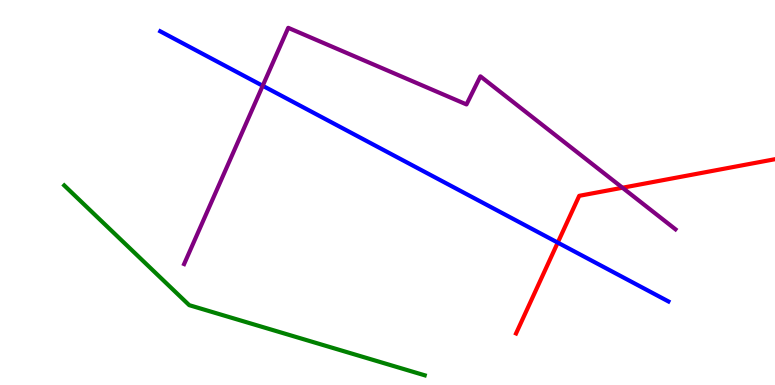[{'lines': ['blue', 'red'], 'intersections': [{'x': 7.2, 'y': 3.7}]}, {'lines': ['green', 'red'], 'intersections': []}, {'lines': ['purple', 'red'], 'intersections': [{'x': 8.03, 'y': 5.12}]}, {'lines': ['blue', 'green'], 'intersections': []}, {'lines': ['blue', 'purple'], 'intersections': [{'x': 3.39, 'y': 7.77}]}, {'lines': ['green', 'purple'], 'intersections': []}]